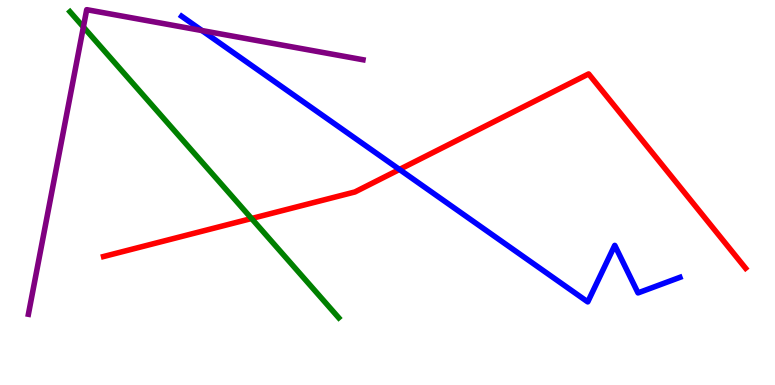[{'lines': ['blue', 'red'], 'intersections': [{'x': 5.15, 'y': 5.6}]}, {'lines': ['green', 'red'], 'intersections': [{'x': 3.25, 'y': 4.32}]}, {'lines': ['purple', 'red'], 'intersections': []}, {'lines': ['blue', 'green'], 'intersections': []}, {'lines': ['blue', 'purple'], 'intersections': [{'x': 2.61, 'y': 9.21}]}, {'lines': ['green', 'purple'], 'intersections': [{'x': 1.08, 'y': 9.3}]}]